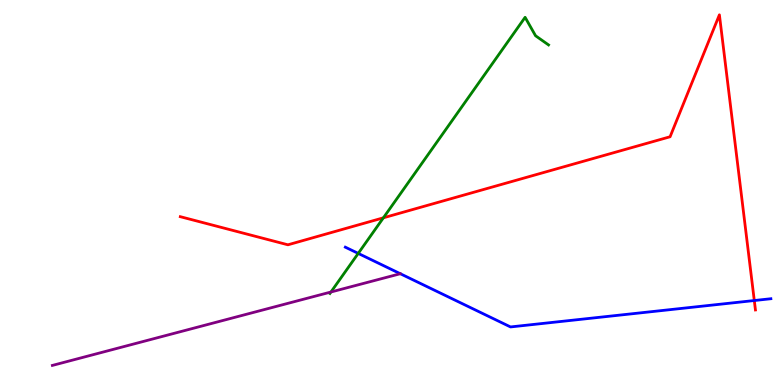[{'lines': ['blue', 'red'], 'intersections': [{'x': 9.73, 'y': 2.19}]}, {'lines': ['green', 'red'], 'intersections': [{'x': 4.95, 'y': 4.34}]}, {'lines': ['purple', 'red'], 'intersections': []}, {'lines': ['blue', 'green'], 'intersections': [{'x': 4.62, 'y': 3.42}]}, {'lines': ['blue', 'purple'], 'intersections': []}, {'lines': ['green', 'purple'], 'intersections': [{'x': 4.27, 'y': 2.42}]}]